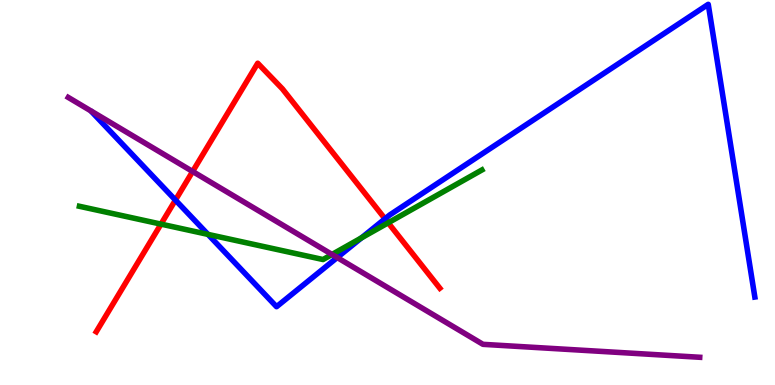[{'lines': ['blue', 'red'], 'intersections': [{'x': 2.26, 'y': 4.8}, {'x': 4.97, 'y': 4.32}]}, {'lines': ['green', 'red'], 'intersections': [{'x': 2.08, 'y': 4.18}, {'x': 5.01, 'y': 4.21}]}, {'lines': ['purple', 'red'], 'intersections': [{'x': 2.49, 'y': 5.55}]}, {'lines': ['blue', 'green'], 'intersections': [{'x': 2.68, 'y': 3.91}, {'x': 4.66, 'y': 3.82}]}, {'lines': ['blue', 'purple'], 'intersections': [{'x': 4.35, 'y': 3.31}]}, {'lines': ['green', 'purple'], 'intersections': [{'x': 4.28, 'y': 3.39}]}]